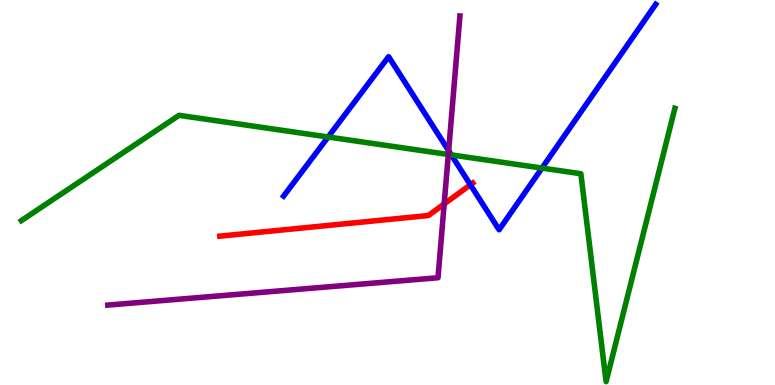[{'lines': ['blue', 'red'], 'intersections': [{'x': 6.07, 'y': 5.2}]}, {'lines': ['green', 'red'], 'intersections': []}, {'lines': ['purple', 'red'], 'intersections': [{'x': 5.73, 'y': 4.7}]}, {'lines': ['blue', 'green'], 'intersections': [{'x': 4.23, 'y': 6.44}, {'x': 5.82, 'y': 5.98}, {'x': 6.99, 'y': 5.63}]}, {'lines': ['blue', 'purple'], 'intersections': [{'x': 5.79, 'y': 6.09}]}, {'lines': ['green', 'purple'], 'intersections': [{'x': 5.78, 'y': 5.99}]}]